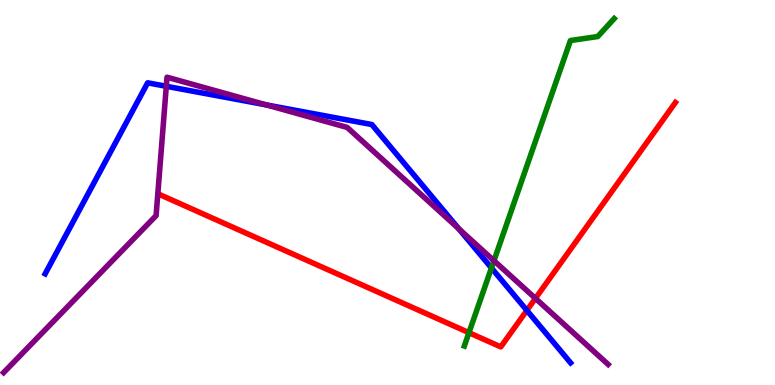[{'lines': ['blue', 'red'], 'intersections': [{'x': 6.8, 'y': 1.94}]}, {'lines': ['green', 'red'], 'intersections': [{'x': 6.05, 'y': 1.36}]}, {'lines': ['purple', 'red'], 'intersections': [{'x': 6.91, 'y': 2.25}]}, {'lines': ['blue', 'green'], 'intersections': [{'x': 6.34, 'y': 3.04}]}, {'lines': ['blue', 'purple'], 'intersections': [{'x': 2.15, 'y': 7.76}, {'x': 3.44, 'y': 7.27}, {'x': 5.92, 'y': 4.06}]}, {'lines': ['green', 'purple'], 'intersections': [{'x': 6.37, 'y': 3.23}]}]